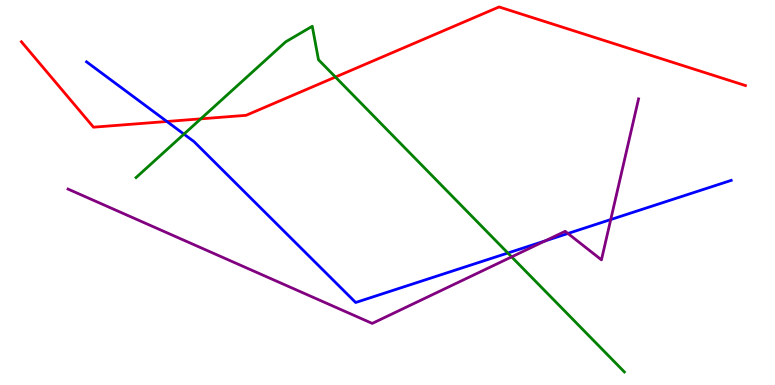[{'lines': ['blue', 'red'], 'intersections': [{'x': 2.15, 'y': 6.84}]}, {'lines': ['green', 'red'], 'intersections': [{'x': 2.59, 'y': 6.91}, {'x': 4.33, 'y': 8.0}]}, {'lines': ['purple', 'red'], 'intersections': []}, {'lines': ['blue', 'green'], 'intersections': [{'x': 2.37, 'y': 6.52}, {'x': 6.55, 'y': 3.43}]}, {'lines': ['blue', 'purple'], 'intersections': [{'x': 7.03, 'y': 3.74}, {'x': 7.33, 'y': 3.94}, {'x': 7.88, 'y': 4.3}]}, {'lines': ['green', 'purple'], 'intersections': [{'x': 6.6, 'y': 3.33}]}]